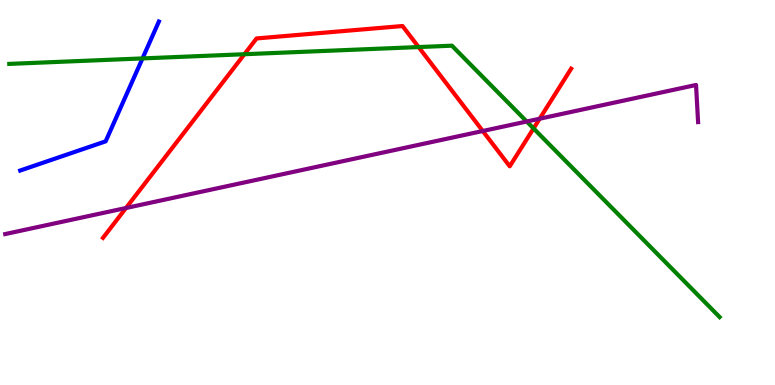[{'lines': ['blue', 'red'], 'intersections': []}, {'lines': ['green', 'red'], 'intersections': [{'x': 3.15, 'y': 8.59}, {'x': 5.4, 'y': 8.78}, {'x': 6.88, 'y': 6.66}]}, {'lines': ['purple', 'red'], 'intersections': [{'x': 1.63, 'y': 4.6}, {'x': 6.23, 'y': 6.6}, {'x': 6.96, 'y': 6.92}]}, {'lines': ['blue', 'green'], 'intersections': [{'x': 1.84, 'y': 8.48}]}, {'lines': ['blue', 'purple'], 'intersections': []}, {'lines': ['green', 'purple'], 'intersections': [{'x': 6.8, 'y': 6.84}]}]